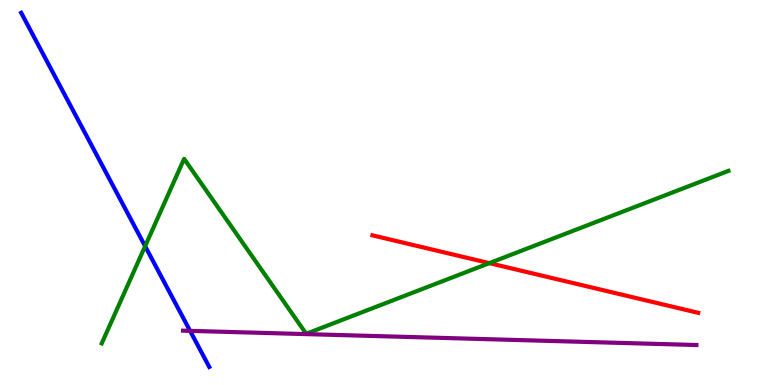[{'lines': ['blue', 'red'], 'intersections': []}, {'lines': ['green', 'red'], 'intersections': [{'x': 6.31, 'y': 3.17}]}, {'lines': ['purple', 'red'], 'intersections': []}, {'lines': ['blue', 'green'], 'intersections': [{'x': 1.87, 'y': 3.61}]}, {'lines': ['blue', 'purple'], 'intersections': [{'x': 2.45, 'y': 1.41}]}, {'lines': ['green', 'purple'], 'intersections': []}]